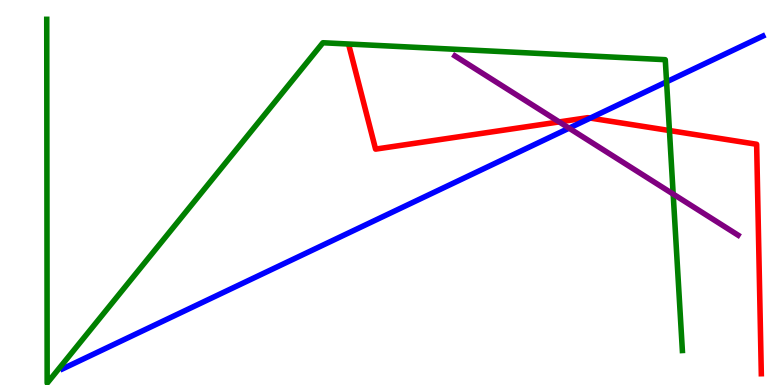[{'lines': ['blue', 'red'], 'intersections': [{'x': 7.62, 'y': 6.93}]}, {'lines': ['green', 'red'], 'intersections': [{'x': 8.64, 'y': 6.61}]}, {'lines': ['purple', 'red'], 'intersections': [{'x': 7.22, 'y': 6.83}]}, {'lines': ['blue', 'green'], 'intersections': [{'x': 8.6, 'y': 7.87}]}, {'lines': ['blue', 'purple'], 'intersections': [{'x': 7.34, 'y': 6.67}]}, {'lines': ['green', 'purple'], 'intersections': [{'x': 8.69, 'y': 4.96}]}]